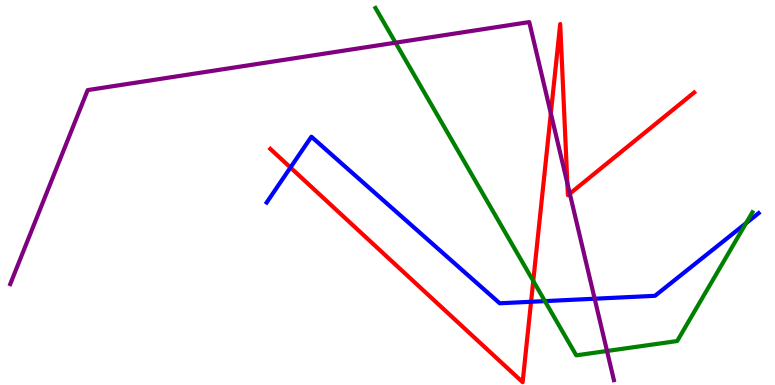[{'lines': ['blue', 'red'], 'intersections': [{'x': 3.75, 'y': 5.65}, {'x': 6.85, 'y': 2.16}]}, {'lines': ['green', 'red'], 'intersections': [{'x': 6.88, 'y': 2.7}]}, {'lines': ['purple', 'red'], 'intersections': [{'x': 7.11, 'y': 7.06}, {'x': 7.32, 'y': 5.24}, {'x': 7.35, 'y': 4.97}]}, {'lines': ['blue', 'green'], 'intersections': [{'x': 7.03, 'y': 2.18}, {'x': 9.63, 'y': 4.2}]}, {'lines': ['blue', 'purple'], 'intersections': [{'x': 7.67, 'y': 2.24}]}, {'lines': ['green', 'purple'], 'intersections': [{'x': 5.1, 'y': 8.89}, {'x': 7.83, 'y': 0.883}]}]